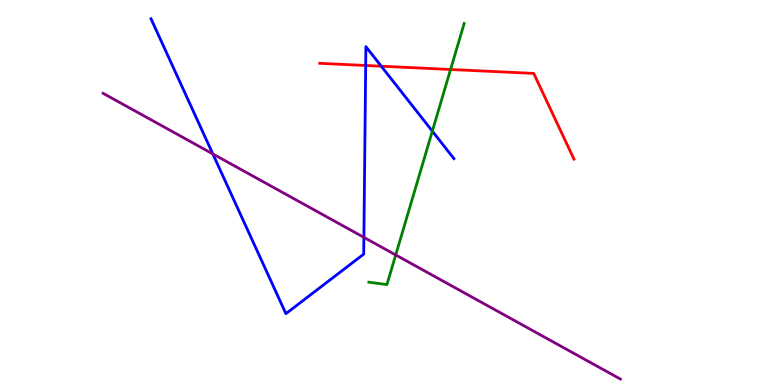[{'lines': ['blue', 'red'], 'intersections': [{'x': 4.72, 'y': 8.3}, {'x': 4.92, 'y': 8.28}]}, {'lines': ['green', 'red'], 'intersections': [{'x': 5.81, 'y': 8.2}]}, {'lines': ['purple', 'red'], 'intersections': []}, {'lines': ['blue', 'green'], 'intersections': [{'x': 5.58, 'y': 6.59}]}, {'lines': ['blue', 'purple'], 'intersections': [{'x': 2.75, 'y': 6.0}, {'x': 4.7, 'y': 3.83}]}, {'lines': ['green', 'purple'], 'intersections': [{'x': 5.11, 'y': 3.38}]}]